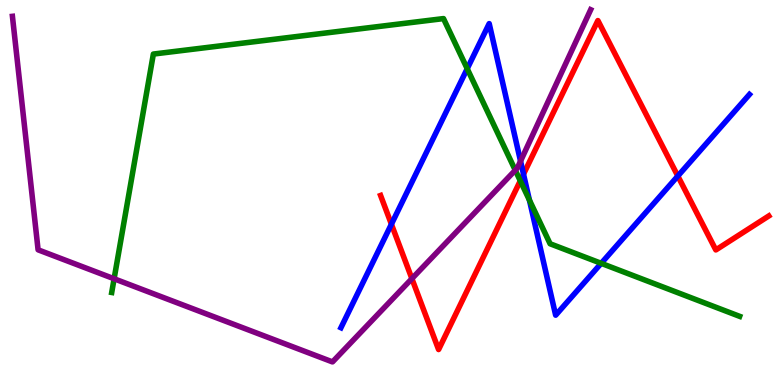[{'lines': ['blue', 'red'], 'intersections': [{'x': 5.05, 'y': 4.18}, {'x': 6.75, 'y': 5.48}, {'x': 8.75, 'y': 5.43}]}, {'lines': ['green', 'red'], 'intersections': [{'x': 6.71, 'y': 5.3}]}, {'lines': ['purple', 'red'], 'intersections': [{'x': 5.31, 'y': 2.76}]}, {'lines': ['blue', 'green'], 'intersections': [{'x': 6.03, 'y': 8.22}, {'x': 6.83, 'y': 4.8}, {'x': 7.76, 'y': 3.16}]}, {'lines': ['blue', 'purple'], 'intersections': [{'x': 6.72, 'y': 5.81}]}, {'lines': ['green', 'purple'], 'intersections': [{'x': 1.47, 'y': 2.76}, {'x': 6.65, 'y': 5.58}]}]